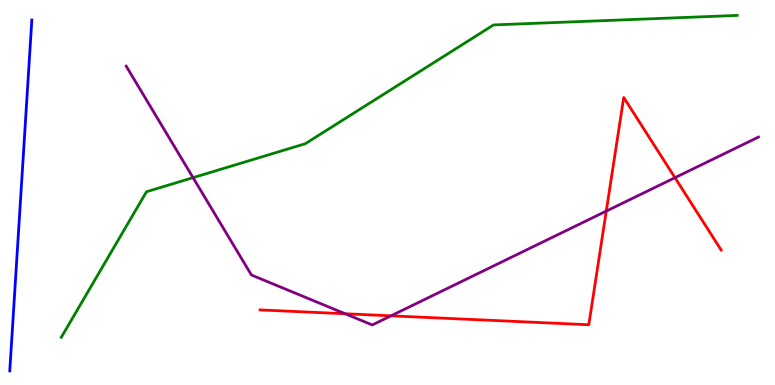[{'lines': ['blue', 'red'], 'intersections': []}, {'lines': ['green', 'red'], 'intersections': []}, {'lines': ['purple', 'red'], 'intersections': [{'x': 4.45, 'y': 1.85}, {'x': 5.05, 'y': 1.8}, {'x': 7.82, 'y': 4.52}, {'x': 8.71, 'y': 5.38}]}, {'lines': ['blue', 'green'], 'intersections': []}, {'lines': ['blue', 'purple'], 'intersections': []}, {'lines': ['green', 'purple'], 'intersections': [{'x': 2.49, 'y': 5.39}]}]